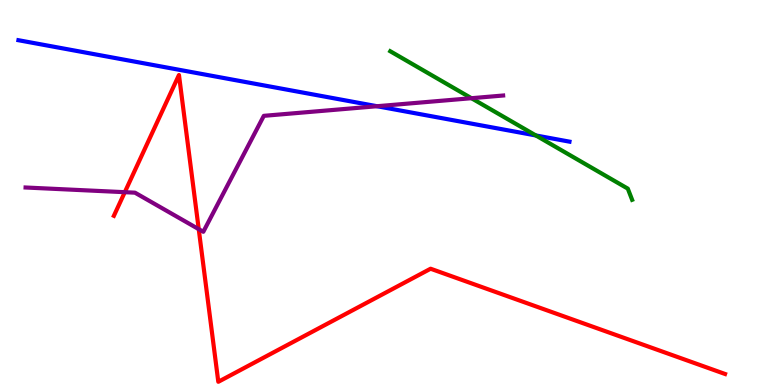[{'lines': ['blue', 'red'], 'intersections': []}, {'lines': ['green', 'red'], 'intersections': []}, {'lines': ['purple', 'red'], 'intersections': [{'x': 1.61, 'y': 5.01}, {'x': 2.56, 'y': 4.05}]}, {'lines': ['blue', 'green'], 'intersections': [{'x': 6.91, 'y': 6.48}]}, {'lines': ['blue', 'purple'], 'intersections': [{'x': 4.86, 'y': 7.24}]}, {'lines': ['green', 'purple'], 'intersections': [{'x': 6.08, 'y': 7.45}]}]